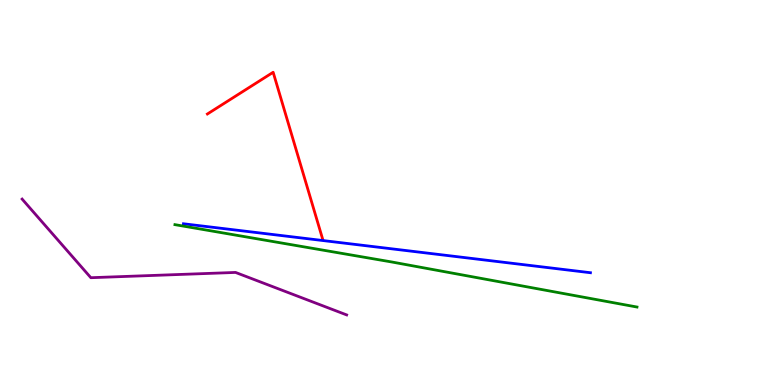[{'lines': ['blue', 'red'], 'intersections': []}, {'lines': ['green', 'red'], 'intersections': []}, {'lines': ['purple', 'red'], 'intersections': []}, {'lines': ['blue', 'green'], 'intersections': []}, {'lines': ['blue', 'purple'], 'intersections': []}, {'lines': ['green', 'purple'], 'intersections': []}]